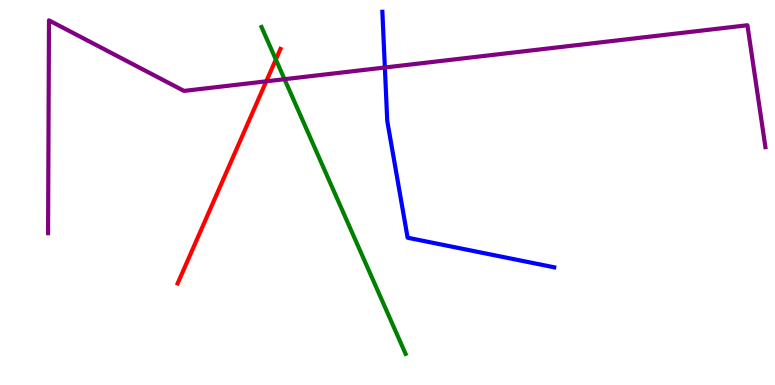[{'lines': ['blue', 'red'], 'intersections': []}, {'lines': ['green', 'red'], 'intersections': [{'x': 3.56, 'y': 8.45}]}, {'lines': ['purple', 'red'], 'intersections': [{'x': 3.44, 'y': 7.89}]}, {'lines': ['blue', 'green'], 'intersections': []}, {'lines': ['blue', 'purple'], 'intersections': [{'x': 4.97, 'y': 8.25}]}, {'lines': ['green', 'purple'], 'intersections': [{'x': 3.67, 'y': 7.94}]}]